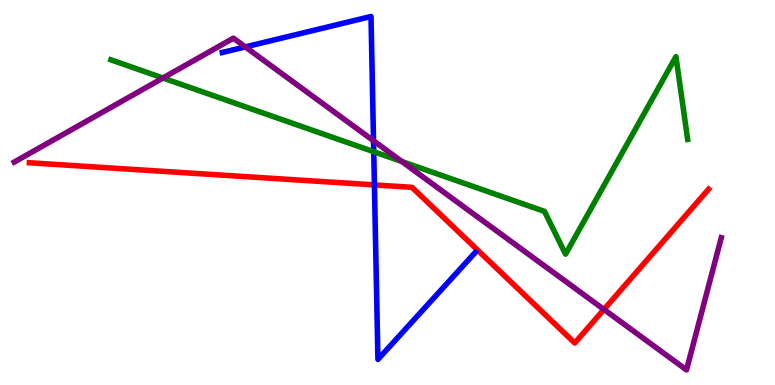[{'lines': ['blue', 'red'], 'intersections': [{'x': 4.83, 'y': 5.2}]}, {'lines': ['green', 'red'], 'intersections': []}, {'lines': ['purple', 'red'], 'intersections': [{'x': 7.79, 'y': 1.96}]}, {'lines': ['blue', 'green'], 'intersections': [{'x': 4.82, 'y': 6.06}]}, {'lines': ['blue', 'purple'], 'intersections': [{'x': 3.17, 'y': 8.78}, {'x': 4.82, 'y': 6.34}]}, {'lines': ['green', 'purple'], 'intersections': [{'x': 2.1, 'y': 7.97}, {'x': 5.19, 'y': 5.8}]}]